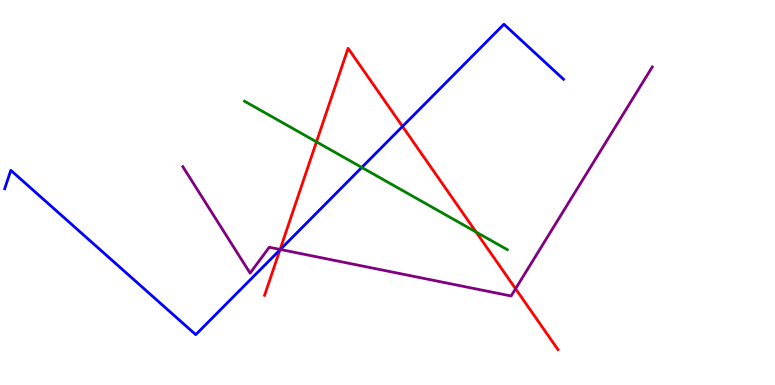[{'lines': ['blue', 'red'], 'intersections': [{'x': 3.61, 'y': 3.51}, {'x': 5.19, 'y': 6.72}]}, {'lines': ['green', 'red'], 'intersections': [{'x': 4.08, 'y': 6.32}, {'x': 6.14, 'y': 3.97}]}, {'lines': ['purple', 'red'], 'intersections': [{'x': 3.61, 'y': 3.52}, {'x': 6.65, 'y': 2.5}]}, {'lines': ['blue', 'green'], 'intersections': [{'x': 4.67, 'y': 5.65}]}, {'lines': ['blue', 'purple'], 'intersections': [{'x': 3.62, 'y': 3.52}]}, {'lines': ['green', 'purple'], 'intersections': []}]